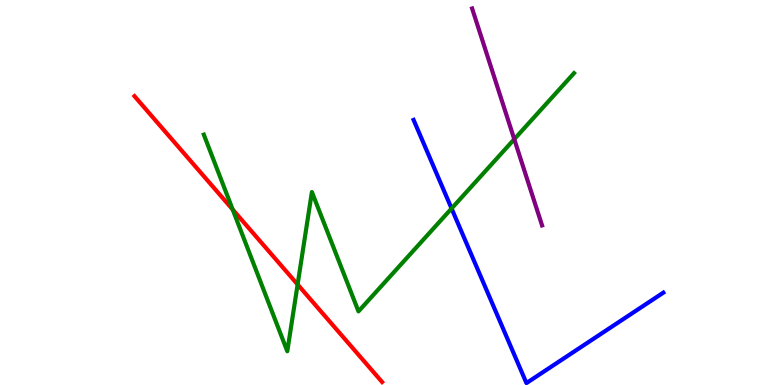[{'lines': ['blue', 'red'], 'intersections': []}, {'lines': ['green', 'red'], 'intersections': [{'x': 3.0, 'y': 4.56}, {'x': 3.84, 'y': 2.61}]}, {'lines': ['purple', 'red'], 'intersections': []}, {'lines': ['blue', 'green'], 'intersections': [{'x': 5.83, 'y': 4.58}]}, {'lines': ['blue', 'purple'], 'intersections': []}, {'lines': ['green', 'purple'], 'intersections': [{'x': 6.64, 'y': 6.38}]}]